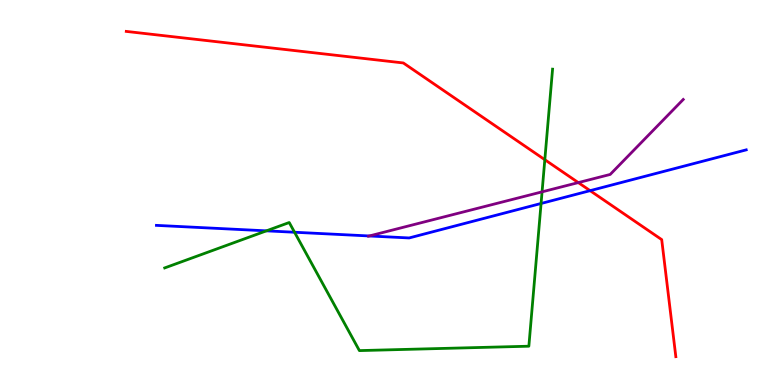[{'lines': ['blue', 'red'], 'intersections': [{'x': 7.61, 'y': 5.05}]}, {'lines': ['green', 'red'], 'intersections': [{'x': 7.03, 'y': 5.85}]}, {'lines': ['purple', 'red'], 'intersections': [{'x': 7.46, 'y': 5.26}]}, {'lines': ['blue', 'green'], 'intersections': [{'x': 3.44, 'y': 4.0}, {'x': 3.8, 'y': 3.97}, {'x': 6.98, 'y': 4.71}]}, {'lines': ['blue', 'purple'], 'intersections': [{'x': 4.77, 'y': 3.87}]}, {'lines': ['green', 'purple'], 'intersections': [{'x': 6.99, 'y': 5.02}]}]